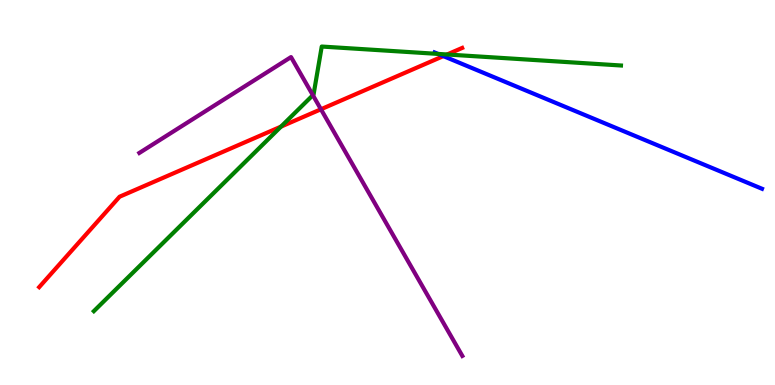[{'lines': ['blue', 'red'], 'intersections': [{'x': 5.72, 'y': 8.54}]}, {'lines': ['green', 'red'], 'intersections': [{'x': 3.63, 'y': 6.71}, {'x': 5.77, 'y': 8.58}]}, {'lines': ['purple', 'red'], 'intersections': [{'x': 4.14, 'y': 7.16}]}, {'lines': ['blue', 'green'], 'intersections': [{'x': 5.65, 'y': 8.6}]}, {'lines': ['blue', 'purple'], 'intersections': []}, {'lines': ['green', 'purple'], 'intersections': [{'x': 4.04, 'y': 7.53}]}]